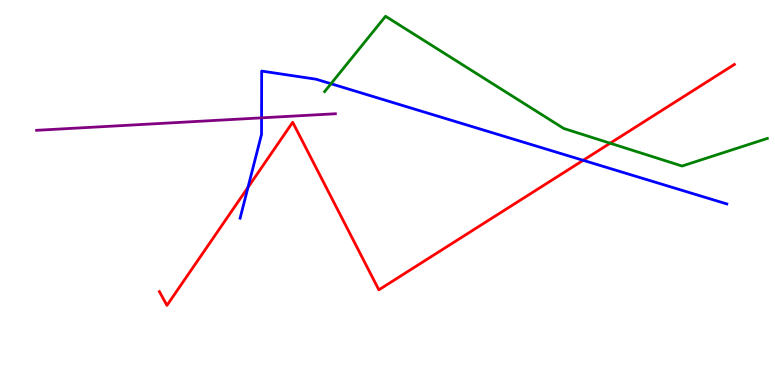[{'lines': ['blue', 'red'], 'intersections': [{'x': 3.2, 'y': 5.13}, {'x': 7.52, 'y': 5.84}]}, {'lines': ['green', 'red'], 'intersections': [{'x': 7.87, 'y': 6.28}]}, {'lines': ['purple', 'red'], 'intersections': []}, {'lines': ['blue', 'green'], 'intersections': [{'x': 4.27, 'y': 7.82}]}, {'lines': ['blue', 'purple'], 'intersections': [{'x': 3.37, 'y': 6.94}]}, {'lines': ['green', 'purple'], 'intersections': []}]